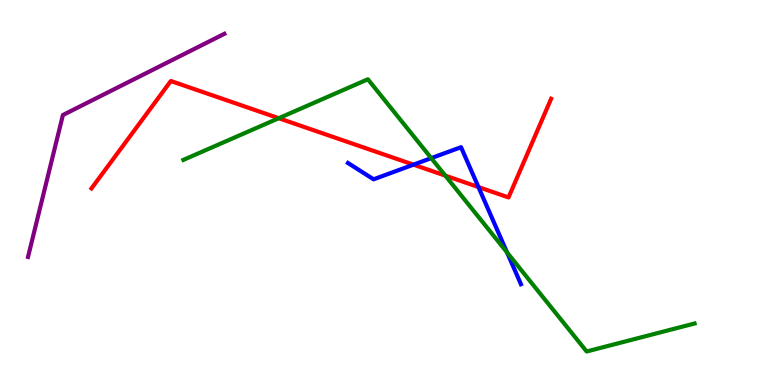[{'lines': ['blue', 'red'], 'intersections': [{'x': 5.34, 'y': 5.72}, {'x': 6.17, 'y': 5.14}]}, {'lines': ['green', 'red'], 'intersections': [{'x': 3.6, 'y': 6.93}, {'x': 5.75, 'y': 5.44}]}, {'lines': ['purple', 'red'], 'intersections': []}, {'lines': ['blue', 'green'], 'intersections': [{'x': 5.56, 'y': 5.89}, {'x': 6.54, 'y': 3.44}]}, {'lines': ['blue', 'purple'], 'intersections': []}, {'lines': ['green', 'purple'], 'intersections': []}]